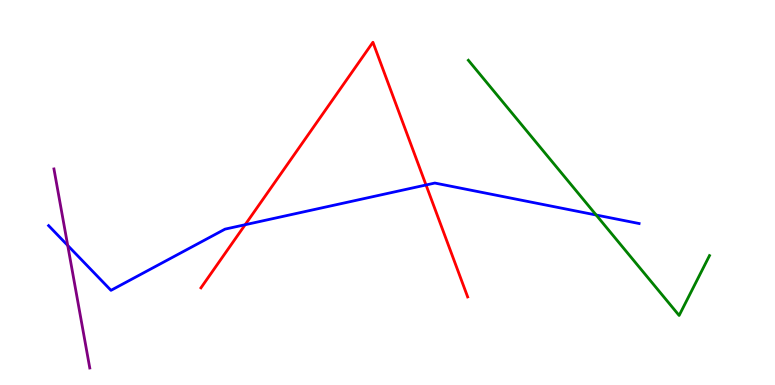[{'lines': ['blue', 'red'], 'intersections': [{'x': 3.16, 'y': 4.16}, {'x': 5.5, 'y': 5.2}]}, {'lines': ['green', 'red'], 'intersections': []}, {'lines': ['purple', 'red'], 'intersections': []}, {'lines': ['blue', 'green'], 'intersections': [{'x': 7.69, 'y': 4.42}]}, {'lines': ['blue', 'purple'], 'intersections': [{'x': 0.874, 'y': 3.62}]}, {'lines': ['green', 'purple'], 'intersections': []}]